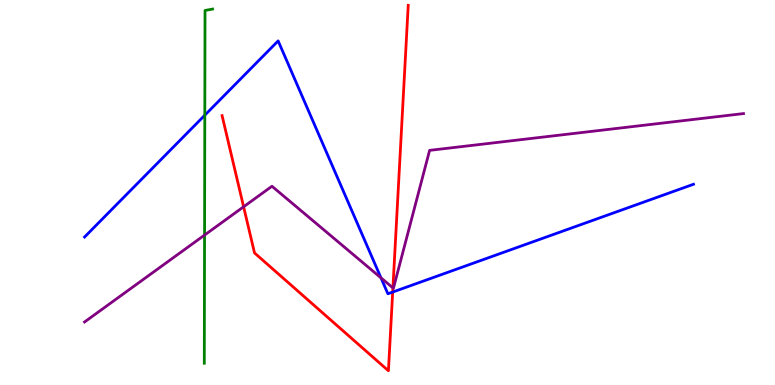[{'lines': ['blue', 'red'], 'intersections': [{'x': 5.07, 'y': 2.41}]}, {'lines': ['green', 'red'], 'intersections': []}, {'lines': ['purple', 'red'], 'intersections': [{'x': 3.14, 'y': 4.63}, {'x': 5.07, 'y': 2.52}]}, {'lines': ['blue', 'green'], 'intersections': [{'x': 2.64, 'y': 7.01}]}, {'lines': ['blue', 'purple'], 'intersections': [{'x': 4.92, 'y': 2.78}]}, {'lines': ['green', 'purple'], 'intersections': [{'x': 2.64, 'y': 3.89}]}]